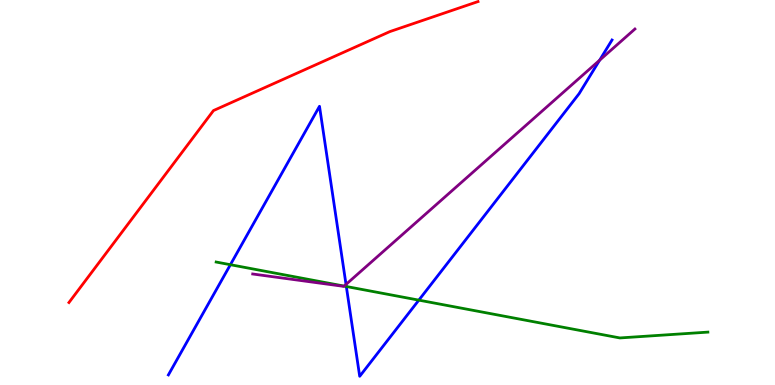[{'lines': ['blue', 'red'], 'intersections': []}, {'lines': ['green', 'red'], 'intersections': []}, {'lines': ['purple', 'red'], 'intersections': []}, {'lines': ['blue', 'green'], 'intersections': [{'x': 2.97, 'y': 3.12}, {'x': 4.47, 'y': 2.56}, {'x': 5.4, 'y': 2.2}]}, {'lines': ['blue', 'purple'], 'intersections': [{'x': 4.46, 'y': 2.61}, {'x': 7.74, 'y': 8.44}]}, {'lines': ['green', 'purple'], 'intersections': [{'x': 4.44, 'y': 2.57}]}]